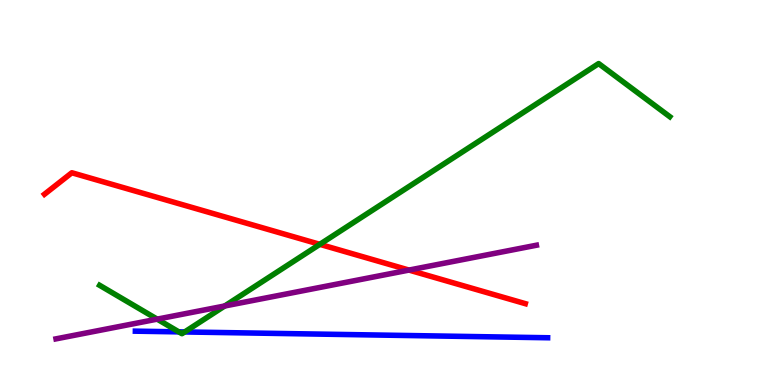[{'lines': ['blue', 'red'], 'intersections': []}, {'lines': ['green', 'red'], 'intersections': [{'x': 4.13, 'y': 3.65}]}, {'lines': ['purple', 'red'], 'intersections': [{'x': 5.28, 'y': 2.99}]}, {'lines': ['blue', 'green'], 'intersections': [{'x': 2.31, 'y': 1.38}, {'x': 2.38, 'y': 1.38}]}, {'lines': ['blue', 'purple'], 'intersections': []}, {'lines': ['green', 'purple'], 'intersections': [{'x': 2.03, 'y': 1.71}, {'x': 2.9, 'y': 2.05}]}]